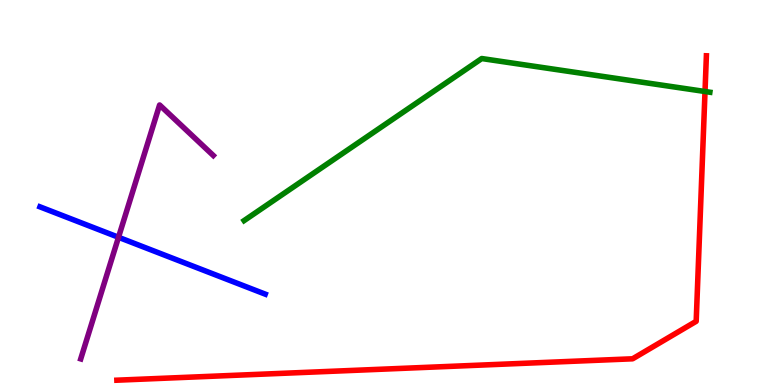[{'lines': ['blue', 'red'], 'intersections': []}, {'lines': ['green', 'red'], 'intersections': [{'x': 9.1, 'y': 7.62}]}, {'lines': ['purple', 'red'], 'intersections': []}, {'lines': ['blue', 'green'], 'intersections': []}, {'lines': ['blue', 'purple'], 'intersections': [{'x': 1.53, 'y': 3.84}]}, {'lines': ['green', 'purple'], 'intersections': []}]